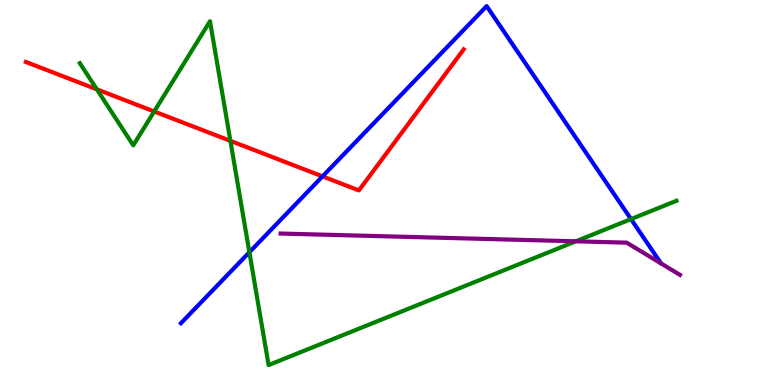[{'lines': ['blue', 'red'], 'intersections': [{'x': 4.16, 'y': 5.42}]}, {'lines': ['green', 'red'], 'intersections': [{'x': 1.25, 'y': 7.68}, {'x': 1.99, 'y': 7.1}, {'x': 2.97, 'y': 6.34}]}, {'lines': ['purple', 'red'], 'intersections': []}, {'lines': ['blue', 'green'], 'intersections': [{'x': 3.22, 'y': 3.45}, {'x': 8.14, 'y': 4.31}]}, {'lines': ['blue', 'purple'], 'intersections': []}, {'lines': ['green', 'purple'], 'intersections': [{'x': 7.43, 'y': 3.73}]}]